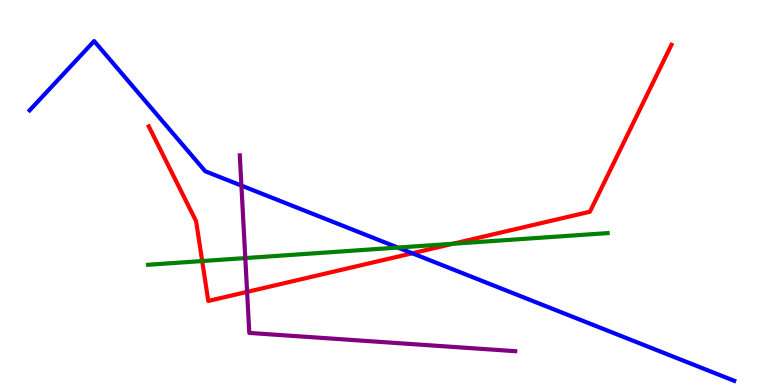[{'lines': ['blue', 'red'], 'intersections': [{'x': 5.32, 'y': 3.42}]}, {'lines': ['green', 'red'], 'intersections': [{'x': 2.61, 'y': 3.22}, {'x': 5.84, 'y': 3.67}]}, {'lines': ['purple', 'red'], 'intersections': [{'x': 3.19, 'y': 2.42}]}, {'lines': ['blue', 'green'], 'intersections': [{'x': 5.13, 'y': 3.57}]}, {'lines': ['blue', 'purple'], 'intersections': [{'x': 3.11, 'y': 5.18}]}, {'lines': ['green', 'purple'], 'intersections': [{'x': 3.17, 'y': 3.3}]}]